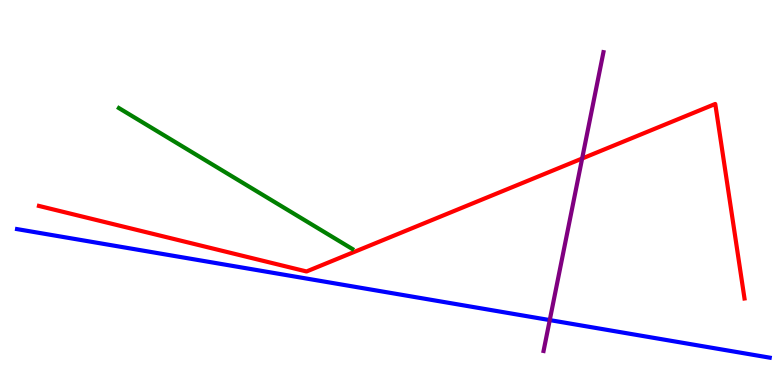[{'lines': ['blue', 'red'], 'intersections': []}, {'lines': ['green', 'red'], 'intersections': []}, {'lines': ['purple', 'red'], 'intersections': [{'x': 7.51, 'y': 5.88}]}, {'lines': ['blue', 'green'], 'intersections': []}, {'lines': ['blue', 'purple'], 'intersections': [{'x': 7.09, 'y': 1.69}]}, {'lines': ['green', 'purple'], 'intersections': []}]